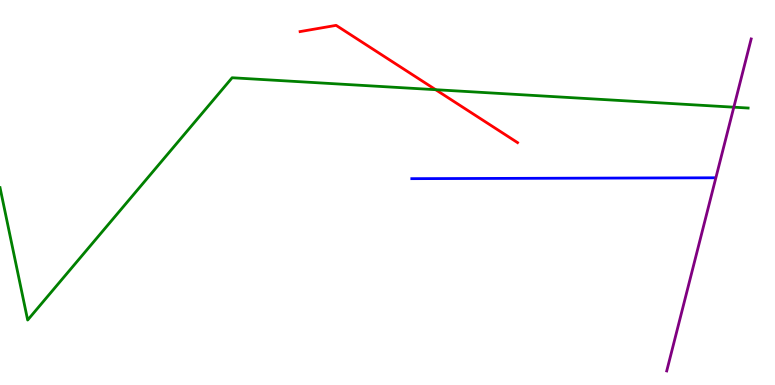[{'lines': ['blue', 'red'], 'intersections': []}, {'lines': ['green', 'red'], 'intersections': [{'x': 5.62, 'y': 7.67}]}, {'lines': ['purple', 'red'], 'intersections': []}, {'lines': ['blue', 'green'], 'intersections': []}, {'lines': ['blue', 'purple'], 'intersections': []}, {'lines': ['green', 'purple'], 'intersections': [{'x': 9.47, 'y': 7.22}]}]